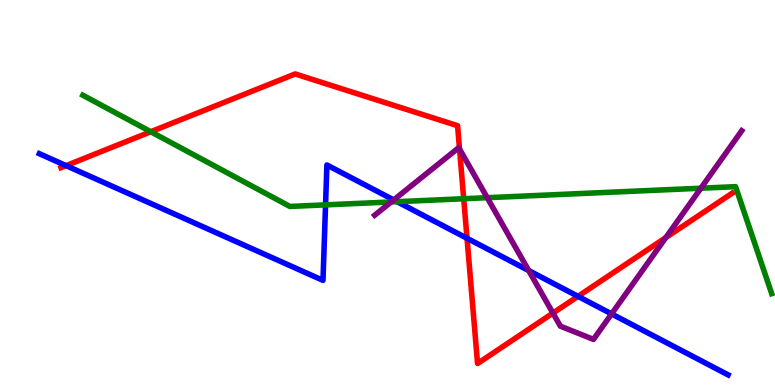[{'lines': ['blue', 'red'], 'intersections': [{'x': 0.853, 'y': 5.7}, {'x': 6.03, 'y': 3.81}, {'x': 7.46, 'y': 2.3}]}, {'lines': ['green', 'red'], 'intersections': [{'x': 1.95, 'y': 6.58}, {'x': 5.98, 'y': 4.84}]}, {'lines': ['purple', 'red'], 'intersections': [{'x': 5.93, 'y': 6.13}, {'x': 7.13, 'y': 1.87}, {'x': 8.59, 'y': 3.83}]}, {'lines': ['blue', 'green'], 'intersections': [{'x': 4.2, 'y': 4.68}, {'x': 5.12, 'y': 4.76}]}, {'lines': ['blue', 'purple'], 'intersections': [{'x': 5.08, 'y': 4.81}, {'x': 6.82, 'y': 2.97}, {'x': 7.89, 'y': 1.85}]}, {'lines': ['green', 'purple'], 'intersections': [{'x': 5.05, 'y': 4.75}, {'x': 6.29, 'y': 4.87}, {'x': 9.04, 'y': 5.11}]}]